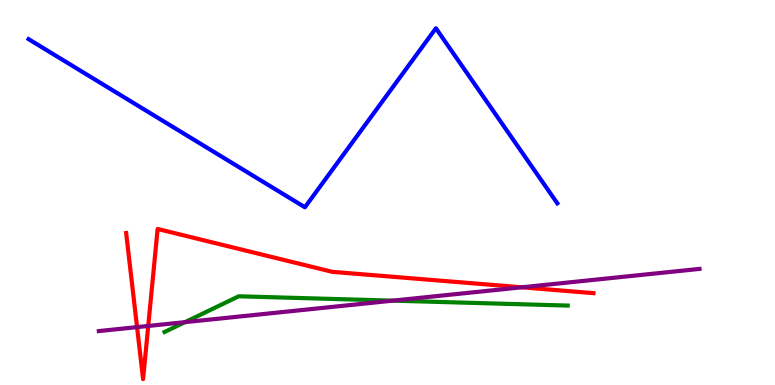[{'lines': ['blue', 'red'], 'intersections': []}, {'lines': ['green', 'red'], 'intersections': []}, {'lines': ['purple', 'red'], 'intersections': [{'x': 1.77, 'y': 1.5}, {'x': 1.91, 'y': 1.53}, {'x': 6.73, 'y': 2.54}]}, {'lines': ['blue', 'green'], 'intersections': []}, {'lines': ['blue', 'purple'], 'intersections': []}, {'lines': ['green', 'purple'], 'intersections': [{'x': 2.39, 'y': 1.63}, {'x': 5.07, 'y': 2.19}]}]